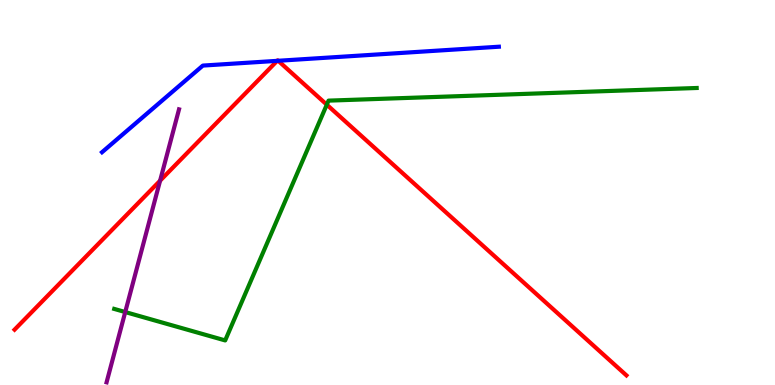[{'lines': ['blue', 'red'], 'intersections': [{'x': 3.58, 'y': 8.42}, {'x': 3.59, 'y': 8.42}]}, {'lines': ['green', 'red'], 'intersections': [{'x': 4.22, 'y': 7.28}]}, {'lines': ['purple', 'red'], 'intersections': [{'x': 2.07, 'y': 5.31}]}, {'lines': ['blue', 'green'], 'intersections': []}, {'lines': ['blue', 'purple'], 'intersections': []}, {'lines': ['green', 'purple'], 'intersections': [{'x': 1.62, 'y': 1.89}]}]